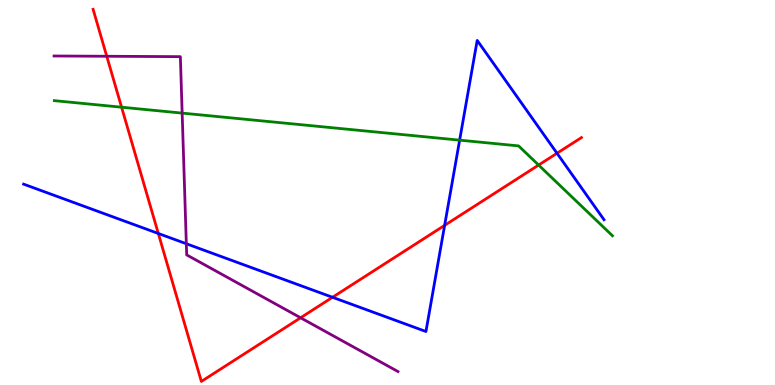[{'lines': ['blue', 'red'], 'intersections': [{'x': 2.04, 'y': 3.94}, {'x': 4.29, 'y': 2.28}, {'x': 5.74, 'y': 4.15}, {'x': 7.19, 'y': 6.02}]}, {'lines': ['green', 'red'], 'intersections': [{'x': 1.57, 'y': 7.22}, {'x': 6.95, 'y': 5.71}]}, {'lines': ['purple', 'red'], 'intersections': [{'x': 1.38, 'y': 8.54}, {'x': 3.88, 'y': 1.75}]}, {'lines': ['blue', 'green'], 'intersections': [{'x': 5.93, 'y': 6.36}]}, {'lines': ['blue', 'purple'], 'intersections': [{'x': 2.4, 'y': 3.67}]}, {'lines': ['green', 'purple'], 'intersections': [{'x': 2.35, 'y': 7.06}]}]